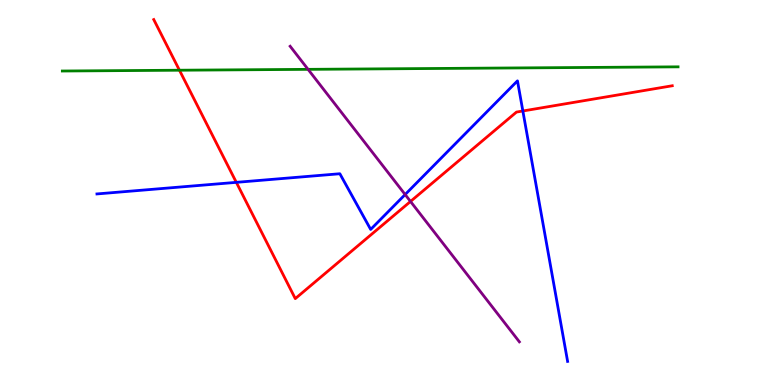[{'lines': ['blue', 'red'], 'intersections': [{'x': 3.05, 'y': 5.26}, {'x': 6.75, 'y': 7.12}]}, {'lines': ['green', 'red'], 'intersections': [{'x': 2.32, 'y': 8.18}]}, {'lines': ['purple', 'red'], 'intersections': [{'x': 5.3, 'y': 4.77}]}, {'lines': ['blue', 'green'], 'intersections': []}, {'lines': ['blue', 'purple'], 'intersections': [{'x': 5.23, 'y': 4.95}]}, {'lines': ['green', 'purple'], 'intersections': [{'x': 3.97, 'y': 8.2}]}]